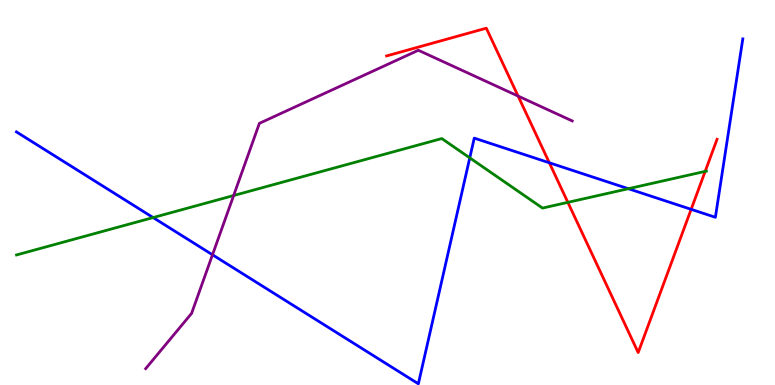[{'lines': ['blue', 'red'], 'intersections': [{'x': 7.09, 'y': 5.77}, {'x': 8.92, 'y': 4.56}]}, {'lines': ['green', 'red'], 'intersections': [{'x': 7.33, 'y': 4.74}, {'x': 9.1, 'y': 5.55}]}, {'lines': ['purple', 'red'], 'intersections': [{'x': 6.69, 'y': 7.5}]}, {'lines': ['blue', 'green'], 'intersections': [{'x': 1.98, 'y': 4.35}, {'x': 6.06, 'y': 5.9}, {'x': 8.11, 'y': 5.1}]}, {'lines': ['blue', 'purple'], 'intersections': [{'x': 2.74, 'y': 3.38}]}, {'lines': ['green', 'purple'], 'intersections': [{'x': 3.01, 'y': 4.92}]}]